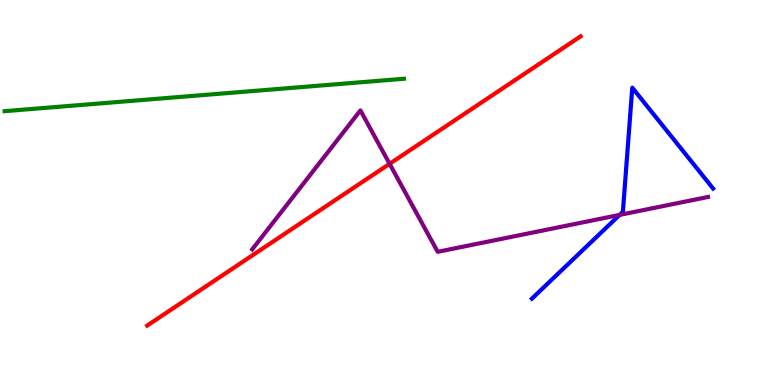[{'lines': ['blue', 'red'], 'intersections': []}, {'lines': ['green', 'red'], 'intersections': []}, {'lines': ['purple', 'red'], 'intersections': [{'x': 5.03, 'y': 5.75}]}, {'lines': ['blue', 'green'], 'intersections': []}, {'lines': ['blue', 'purple'], 'intersections': [{'x': 8.0, 'y': 4.42}]}, {'lines': ['green', 'purple'], 'intersections': []}]